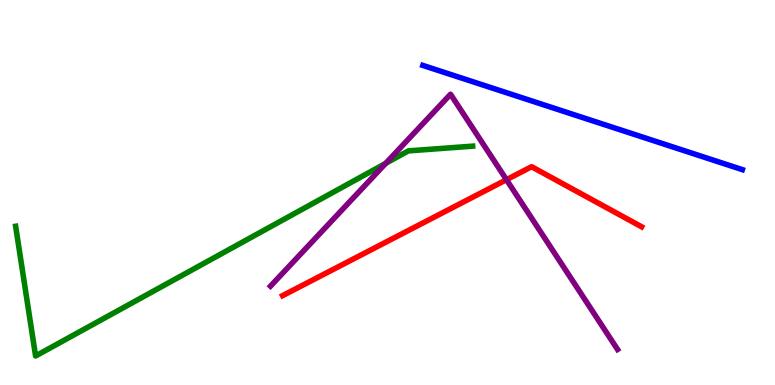[{'lines': ['blue', 'red'], 'intersections': []}, {'lines': ['green', 'red'], 'intersections': []}, {'lines': ['purple', 'red'], 'intersections': [{'x': 6.54, 'y': 5.33}]}, {'lines': ['blue', 'green'], 'intersections': []}, {'lines': ['blue', 'purple'], 'intersections': []}, {'lines': ['green', 'purple'], 'intersections': [{'x': 4.98, 'y': 5.76}]}]